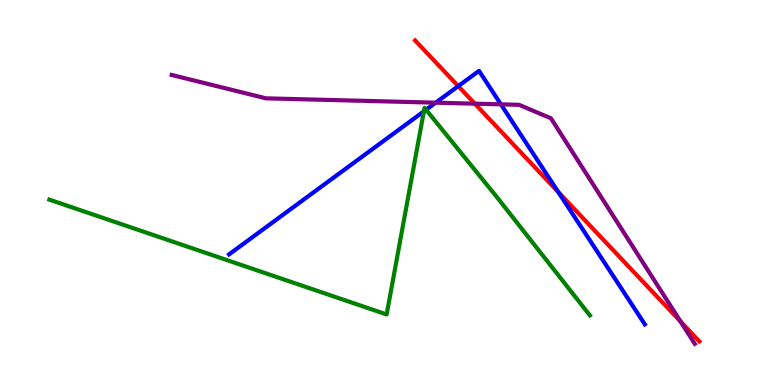[{'lines': ['blue', 'red'], 'intersections': [{'x': 5.91, 'y': 7.76}, {'x': 7.2, 'y': 5.01}]}, {'lines': ['green', 'red'], 'intersections': []}, {'lines': ['purple', 'red'], 'intersections': [{'x': 6.13, 'y': 7.31}, {'x': 8.78, 'y': 1.65}]}, {'lines': ['blue', 'green'], 'intersections': [{'x': 5.47, 'y': 7.11}, {'x': 5.5, 'y': 7.15}]}, {'lines': ['blue', 'purple'], 'intersections': [{'x': 5.62, 'y': 7.33}, {'x': 6.46, 'y': 7.29}]}, {'lines': ['green', 'purple'], 'intersections': []}]